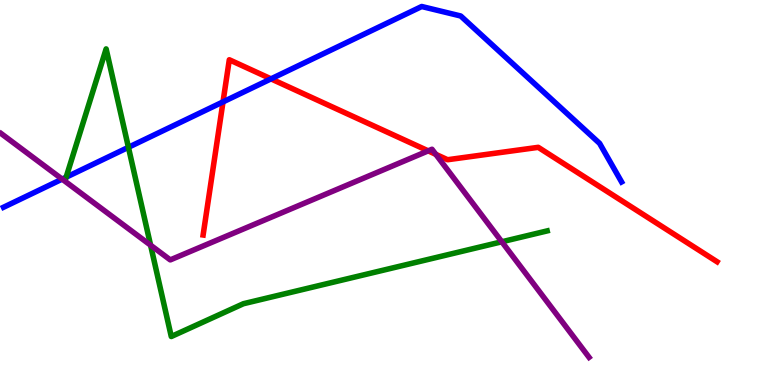[{'lines': ['blue', 'red'], 'intersections': [{'x': 2.88, 'y': 7.35}, {'x': 3.5, 'y': 7.95}]}, {'lines': ['green', 'red'], 'intersections': []}, {'lines': ['purple', 'red'], 'intersections': [{'x': 5.53, 'y': 6.08}, {'x': 5.62, 'y': 5.99}]}, {'lines': ['blue', 'green'], 'intersections': [{'x': 0.853, 'y': 5.4}, {'x': 1.66, 'y': 6.17}]}, {'lines': ['blue', 'purple'], 'intersections': [{'x': 0.802, 'y': 5.35}]}, {'lines': ['green', 'purple'], 'intersections': [{'x': 1.94, 'y': 3.63}, {'x': 6.48, 'y': 3.72}]}]